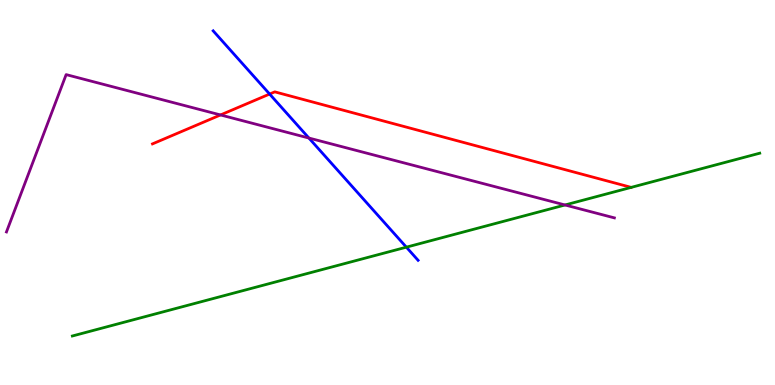[{'lines': ['blue', 'red'], 'intersections': [{'x': 3.48, 'y': 7.56}]}, {'lines': ['green', 'red'], 'intersections': []}, {'lines': ['purple', 'red'], 'intersections': [{'x': 2.85, 'y': 7.01}]}, {'lines': ['blue', 'green'], 'intersections': [{'x': 5.24, 'y': 3.58}]}, {'lines': ['blue', 'purple'], 'intersections': [{'x': 3.99, 'y': 6.41}]}, {'lines': ['green', 'purple'], 'intersections': [{'x': 7.29, 'y': 4.68}]}]